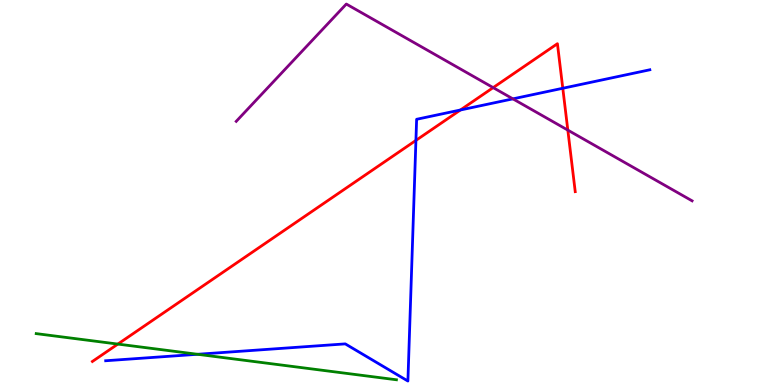[{'lines': ['blue', 'red'], 'intersections': [{'x': 5.37, 'y': 6.35}, {'x': 5.94, 'y': 7.14}, {'x': 7.26, 'y': 7.71}]}, {'lines': ['green', 'red'], 'intersections': [{'x': 1.52, 'y': 1.06}]}, {'lines': ['purple', 'red'], 'intersections': [{'x': 6.36, 'y': 7.72}, {'x': 7.33, 'y': 6.62}]}, {'lines': ['blue', 'green'], 'intersections': [{'x': 2.55, 'y': 0.798}]}, {'lines': ['blue', 'purple'], 'intersections': [{'x': 6.62, 'y': 7.43}]}, {'lines': ['green', 'purple'], 'intersections': []}]